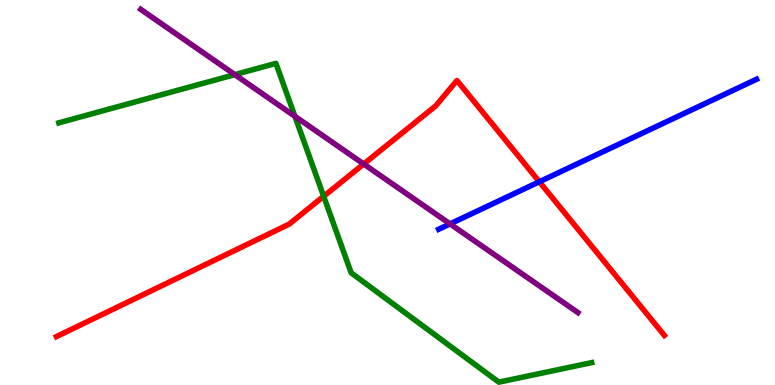[{'lines': ['blue', 'red'], 'intersections': [{'x': 6.96, 'y': 5.28}]}, {'lines': ['green', 'red'], 'intersections': [{'x': 4.18, 'y': 4.9}]}, {'lines': ['purple', 'red'], 'intersections': [{'x': 4.69, 'y': 5.74}]}, {'lines': ['blue', 'green'], 'intersections': []}, {'lines': ['blue', 'purple'], 'intersections': [{'x': 5.81, 'y': 4.18}]}, {'lines': ['green', 'purple'], 'intersections': [{'x': 3.03, 'y': 8.06}, {'x': 3.81, 'y': 6.98}]}]